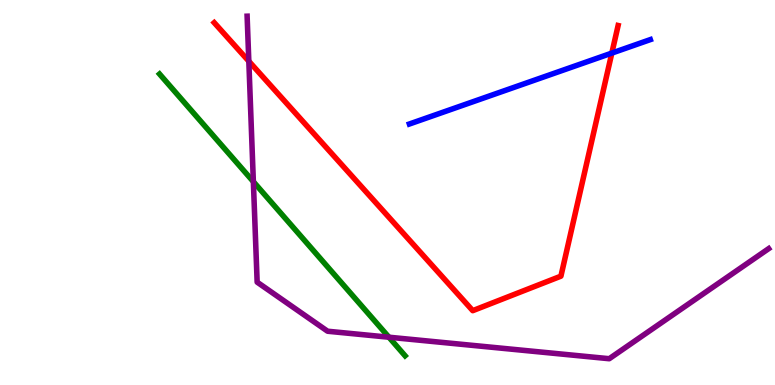[{'lines': ['blue', 'red'], 'intersections': [{'x': 7.89, 'y': 8.62}]}, {'lines': ['green', 'red'], 'intersections': []}, {'lines': ['purple', 'red'], 'intersections': [{'x': 3.21, 'y': 8.41}]}, {'lines': ['blue', 'green'], 'intersections': []}, {'lines': ['blue', 'purple'], 'intersections': []}, {'lines': ['green', 'purple'], 'intersections': [{'x': 3.27, 'y': 5.28}, {'x': 5.02, 'y': 1.24}]}]